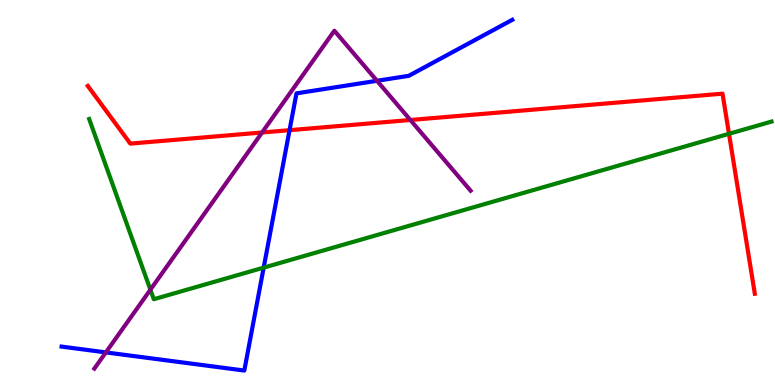[{'lines': ['blue', 'red'], 'intersections': [{'x': 3.74, 'y': 6.62}]}, {'lines': ['green', 'red'], 'intersections': [{'x': 9.41, 'y': 6.52}]}, {'lines': ['purple', 'red'], 'intersections': [{'x': 3.38, 'y': 6.56}, {'x': 5.3, 'y': 6.88}]}, {'lines': ['blue', 'green'], 'intersections': [{'x': 3.4, 'y': 3.05}]}, {'lines': ['blue', 'purple'], 'intersections': [{'x': 1.37, 'y': 0.847}, {'x': 4.86, 'y': 7.9}]}, {'lines': ['green', 'purple'], 'intersections': [{'x': 1.94, 'y': 2.48}]}]